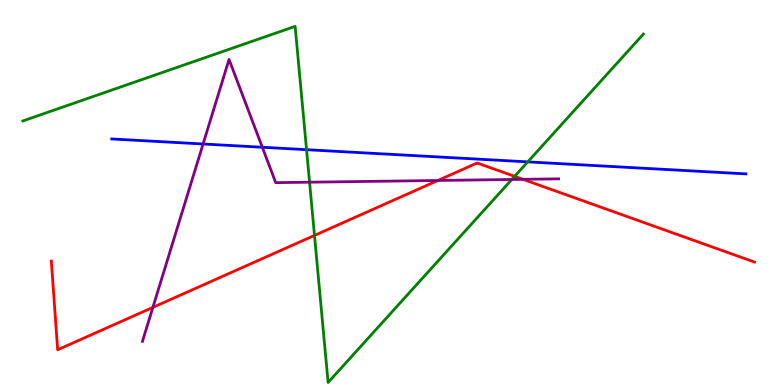[{'lines': ['blue', 'red'], 'intersections': []}, {'lines': ['green', 'red'], 'intersections': [{'x': 4.06, 'y': 3.89}, {'x': 6.64, 'y': 5.42}]}, {'lines': ['purple', 'red'], 'intersections': [{'x': 1.97, 'y': 2.02}, {'x': 5.65, 'y': 5.31}, {'x': 6.75, 'y': 5.34}]}, {'lines': ['blue', 'green'], 'intersections': [{'x': 3.96, 'y': 6.11}, {'x': 6.81, 'y': 5.8}]}, {'lines': ['blue', 'purple'], 'intersections': [{'x': 2.62, 'y': 6.26}, {'x': 3.38, 'y': 6.18}]}, {'lines': ['green', 'purple'], 'intersections': [{'x': 3.99, 'y': 5.27}, {'x': 6.6, 'y': 5.34}]}]